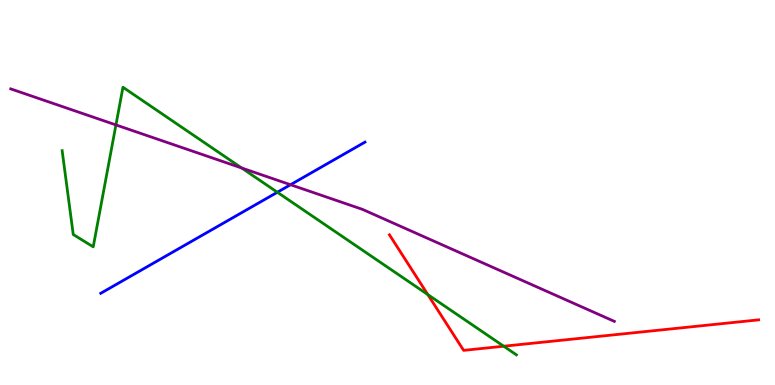[{'lines': ['blue', 'red'], 'intersections': []}, {'lines': ['green', 'red'], 'intersections': [{'x': 5.52, 'y': 2.35}, {'x': 6.5, 'y': 1.01}]}, {'lines': ['purple', 'red'], 'intersections': []}, {'lines': ['blue', 'green'], 'intersections': [{'x': 3.58, 'y': 5.01}]}, {'lines': ['blue', 'purple'], 'intersections': [{'x': 3.75, 'y': 5.2}]}, {'lines': ['green', 'purple'], 'intersections': [{'x': 1.5, 'y': 6.76}, {'x': 3.12, 'y': 5.64}]}]